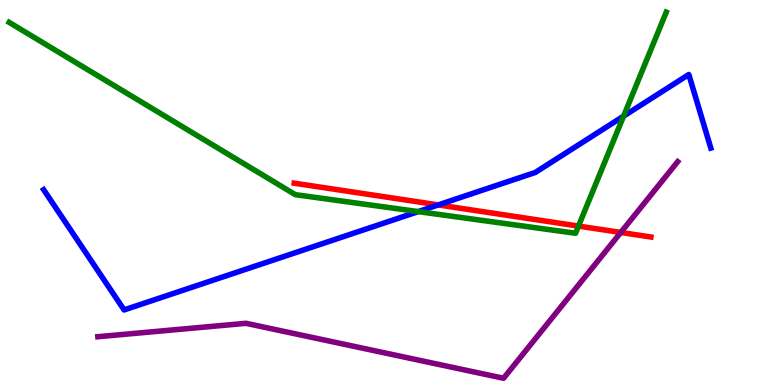[{'lines': ['blue', 'red'], 'intersections': [{'x': 5.66, 'y': 4.68}]}, {'lines': ['green', 'red'], 'intersections': [{'x': 7.46, 'y': 4.13}]}, {'lines': ['purple', 'red'], 'intersections': [{'x': 8.01, 'y': 3.96}]}, {'lines': ['blue', 'green'], 'intersections': [{'x': 5.4, 'y': 4.5}, {'x': 8.05, 'y': 6.98}]}, {'lines': ['blue', 'purple'], 'intersections': []}, {'lines': ['green', 'purple'], 'intersections': []}]